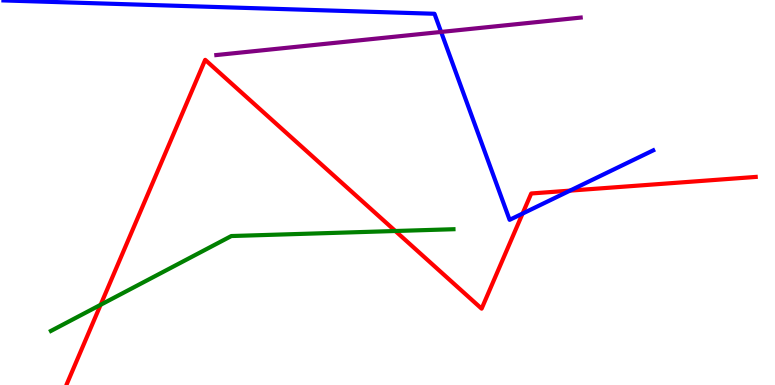[{'lines': ['blue', 'red'], 'intersections': [{'x': 6.74, 'y': 4.45}, {'x': 7.35, 'y': 5.05}]}, {'lines': ['green', 'red'], 'intersections': [{'x': 1.3, 'y': 2.08}, {'x': 5.1, 'y': 4.0}]}, {'lines': ['purple', 'red'], 'intersections': []}, {'lines': ['blue', 'green'], 'intersections': []}, {'lines': ['blue', 'purple'], 'intersections': [{'x': 5.69, 'y': 9.17}]}, {'lines': ['green', 'purple'], 'intersections': []}]